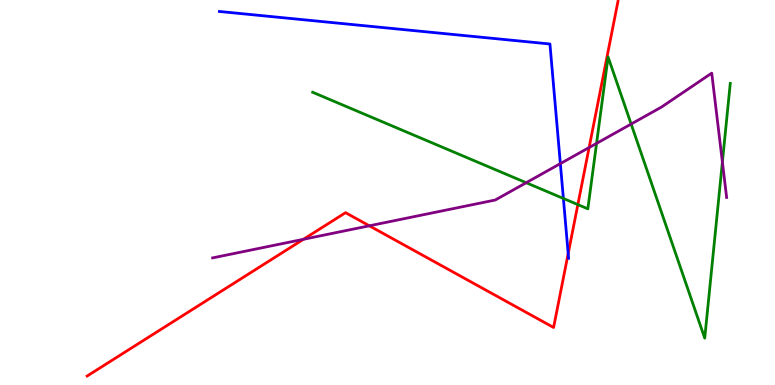[{'lines': ['blue', 'red'], 'intersections': [{'x': 7.33, 'y': 3.41}]}, {'lines': ['green', 'red'], 'intersections': [{'x': 7.46, 'y': 4.69}]}, {'lines': ['purple', 'red'], 'intersections': [{'x': 3.92, 'y': 3.78}, {'x': 4.77, 'y': 4.14}, {'x': 7.6, 'y': 6.17}]}, {'lines': ['blue', 'green'], 'intersections': [{'x': 7.27, 'y': 4.84}]}, {'lines': ['blue', 'purple'], 'intersections': [{'x': 7.23, 'y': 5.75}]}, {'lines': ['green', 'purple'], 'intersections': [{'x': 6.79, 'y': 5.25}, {'x': 7.7, 'y': 6.28}, {'x': 8.14, 'y': 6.78}, {'x': 9.32, 'y': 5.79}]}]